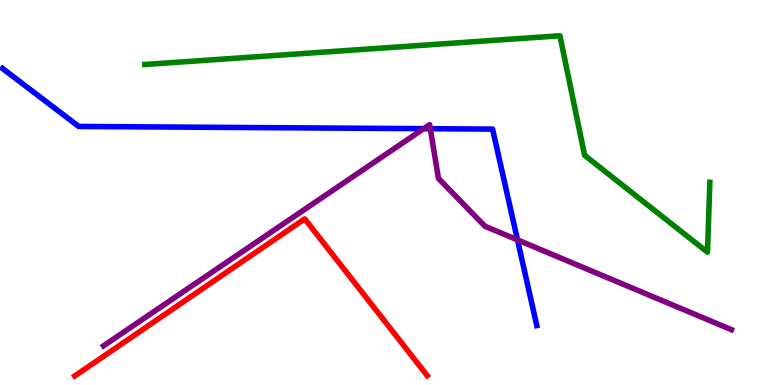[{'lines': ['blue', 'red'], 'intersections': []}, {'lines': ['green', 'red'], 'intersections': []}, {'lines': ['purple', 'red'], 'intersections': []}, {'lines': ['blue', 'green'], 'intersections': []}, {'lines': ['blue', 'purple'], 'intersections': [{'x': 5.47, 'y': 6.66}, {'x': 5.55, 'y': 6.66}, {'x': 6.68, 'y': 3.77}]}, {'lines': ['green', 'purple'], 'intersections': []}]